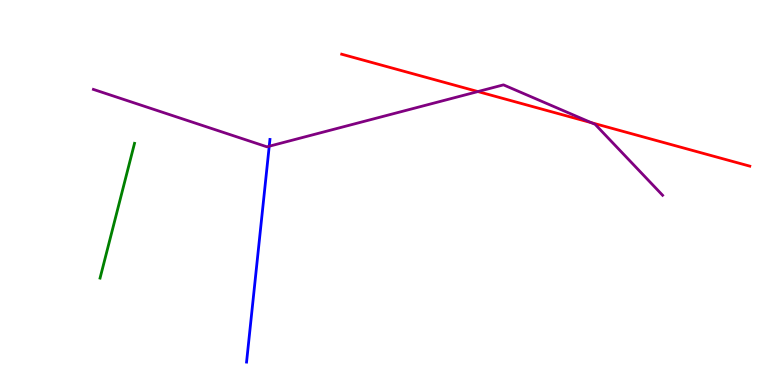[{'lines': ['blue', 'red'], 'intersections': []}, {'lines': ['green', 'red'], 'intersections': []}, {'lines': ['purple', 'red'], 'intersections': [{'x': 6.17, 'y': 7.62}, {'x': 7.63, 'y': 6.81}]}, {'lines': ['blue', 'green'], 'intersections': []}, {'lines': ['blue', 'purple'], 'intersections': [{'x': 3.47, 'y': 6.2}]}, {'lines': ['green', 'purple'], 'intersections': []}]